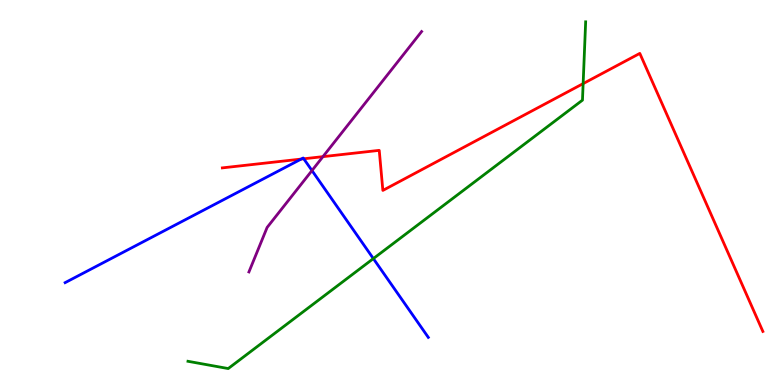[{'lines': ['blue', 'red'], 'intersections': [{'x': 3.89, 'y': 5.87}, {'x': 3.92, 'y': 5.88}]}, {'lines': ['green', 'red'], 'intersections': [{'x': 7.52, 'y': 7.83}]}, {'lines': ['purple', 'red'], 'intersections': [{'x': 4.17, 'y': 5.93}]}, {'lines': ['blue', 'green'], 'intersections': [{'x': 4.82, 'y': 3.28}]}, {'lines': ['blue', 'purple'], 'intersections': [{'x': 4.03, 'y': 5.57}]}, {'lines': ['green', 'purple'], 'intersections': []}]